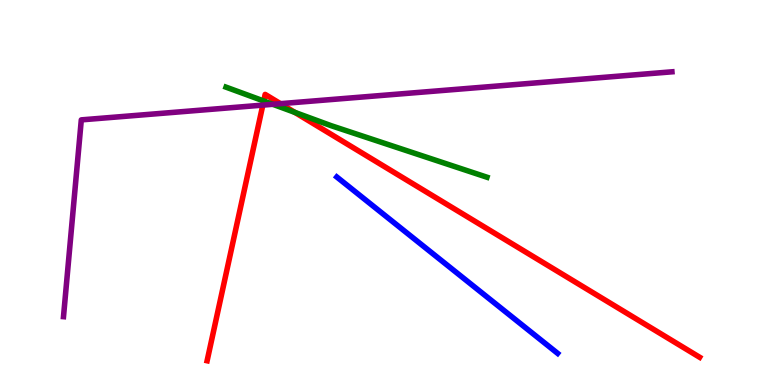[{'lines': ['blue', 'red'], 'intersections': []}, {'lines': ['green', 'red'], 'intersections': [{'x': 3.4, 'y': 7.38}, {'x': 3.8, 'y': 7.08}]}, {'lines': ['purple', 'red'], 'intersections': [{'x': 3.39, 'y': 7.27}, {'x': 3.62, 'y': 7.31}]}, {'lines': ['blue', 'green'], 'intersections': []}, {'lines': ['blue', 'purple'], 'intersections': []}, {'lines': ['green', 'purple'], 'intersections': [{'x': 3.52, 'y': 7.29}]}]